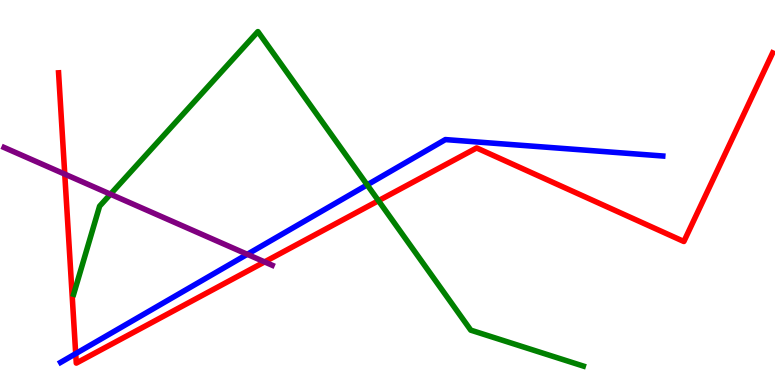[{'lines': ['blue', 'red'], 'intersections': [{'x': 0.977, 'y': 0.814}]}, {'lines': ['green', 'red'], 'intersections': [{'x': 4.88, 'y': 4.79}]}, {'lines': ['purple', 'red'], 'intersections': [{'x': 0.835, 'y': 5.48}, {'x': 3.41, 'y': 3.2}]}, {'lines': ['blue', 'green'], 'intersections': [{'x': 4.74, 'y': 5.2}]}, {'lines': ['blue', 'purple'], 'intersections': [{'x': 3.19, 'y': 3.39}]}, {'lines': ['green', 'purple'], 'intersections': [{'x': 1.43, 'y': 4.96}]}]